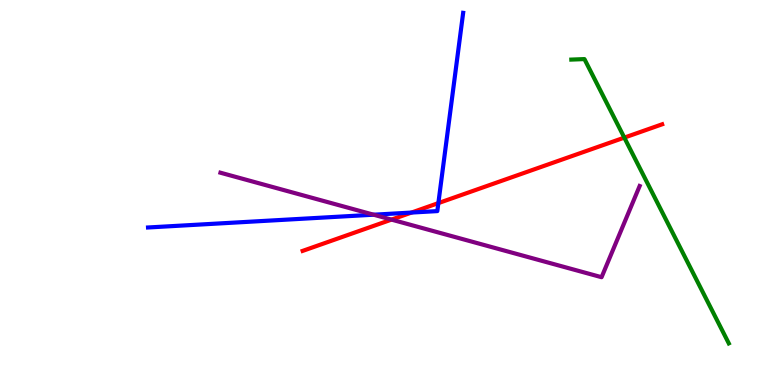[{'lines': ['blue', 'red'], 'intersections': [{'x': 5.31, 'y': 4.48}, {'x': 5.66, 'y': 4.72}]}, {'lines': ['green', 'red'], 'intersections': [{'x': 8.06, 'y': 6.43}]}, {'lines': ['purple', 'red'], 'intersections': [{'x': 5.05, 'y': 4.3}]}, {'lines': ['blue', 'green'], 'intersections': []}, {'lines': ['blue', 'purple'], 'intersections': [{'x': 4.82, 'y': 4.42}]}, {'lines': ['green', 'purple'], 'intersections': []}]